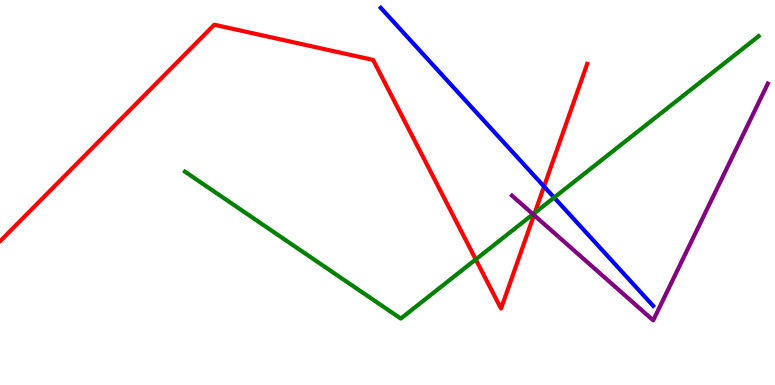[{'lines': ['blue', 'red'], 'intersections': [{'x': 7.02, 'y': 5.16}]}, {'lines': ['green', 'red'], 'intersections': [{'x': 6.14, 'y': 3.26}, {'x': 6.9, 'y': 4.47}]}, {'lines': ['purple', 'red'], 'intersections': [{'x': 6.89, 'y': 4.41}]}, {'lines': ['blue', 'green'], 'intersections': [{'x': 7.15, 'y': 4.87}]}, {'lines': ['blue', 'purple'], 'intersections': []}, {'lines': ['green', 'purple'], 'intersections': [{'x': 6.88, 'y': 4.44}]}]